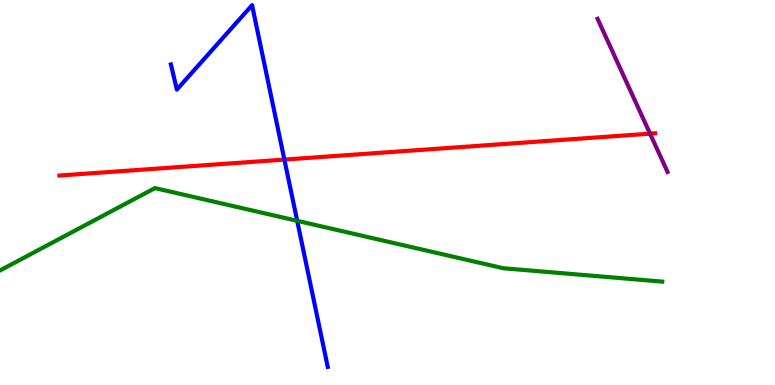[{'lines': ['blue', 'red'], 'intersections': [{'x': 3.67, 'y': 5.85}]}, {'lines': ['green', 'red'], 'intersections': []}, {'lines': ['purple', 'red'], 'intersections': [{'x': 8.39, 'y': 6.53}]}, {'lines': ['blue', 'green'], 'intersections': [{'x': 3.83, 'y': 4.26}]}, {'lines': ['blue', 'purple'], 'intersections': []}, {'lines': ['green', 'purple'], 'intersections': []}]